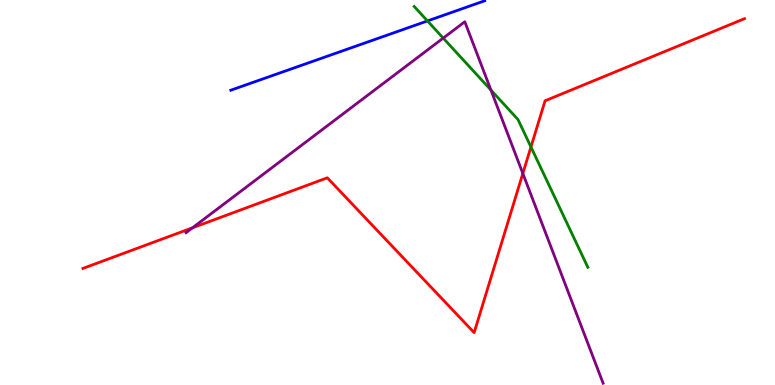[{'lines': ['blue', 'red'], 'intersections': []}, {'lines': ['green', 'red'], 'intersections': [{'x': 6.85, 'y': 6.18}]}, {'lines': ['purple', 'red'], 'intersections': [{'x': 2.48, 'y': 4.08}, {'x': 6.75, 'y': 5.49}]}, {'lines': ['blue', 'green'], 'intersections': [{'x': 5.52, 'y': 9.46}]}, {'lines': ['blue', 'purple'], 'intersections': []}, {'lines': ['green', 'purple'], 'intersections': [{'x': 5.72, 'y': 9.01}, {'x': 6.33, 'y': 7.66}]}]